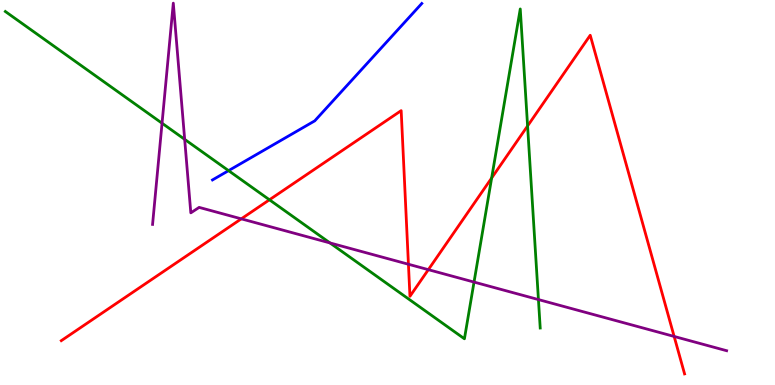[{'lines': ['blue', 'red'], 'intersections': []}, {'lines': ['green', 'red'], 'intersections': [{'x': 3.48, 'y': 4.81}, {'x': 6.34, 'y': 5.38}, {'x': 6.81, 'y': 6.73}]}, {'lines': ['purple', 'red'], 'intersections': [{'x': 3.11, 'y': 4.32}, {'x': 5.27, 'y': 3.14}, {'x': 5.53, 'y': 3.0}, {'x': 8.7, 'y': 1.26}]}, {'lines': ['blue', 'green'], 'intersections': [{'x': 2.95, 'y': 5.57}]}, {'lines': ['blue', 'purple'], 'intersections': []}, {'lines': ['green', 'purple'], 'intersections': [{'x': 2.09, 'y': 6.8}, {'x': 2.38, 'y': 6.38}, {'x': 4.26, 'y': 3.69}, {'x': 6.12, 'y': 2.67}, {'x': 6.95, 'y': 2.22}]}]